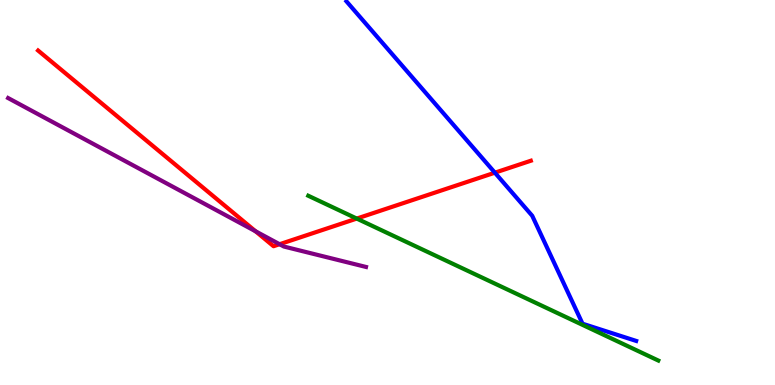[{'lines': ['blue', 'red'], 'intersections': [{'x': 6.39, 'y': 5.51}]}, {'lines': ['green', 'red'], 'intersections': [{'x': 4.6, 'y': 4.32}]}, {'lines': ['purple', 'red'], 'intersections': [{'x': 3.3, 'y': 3.99}, {'x': 3.61, 'y': 3.66}]}, {'lines': ['blue', 'green'], 'intersections': []}, {'lines': ['blue', 'purple'], 'intersections': []}, {'lines': ['green', 'purple'], 'intersections': []}]